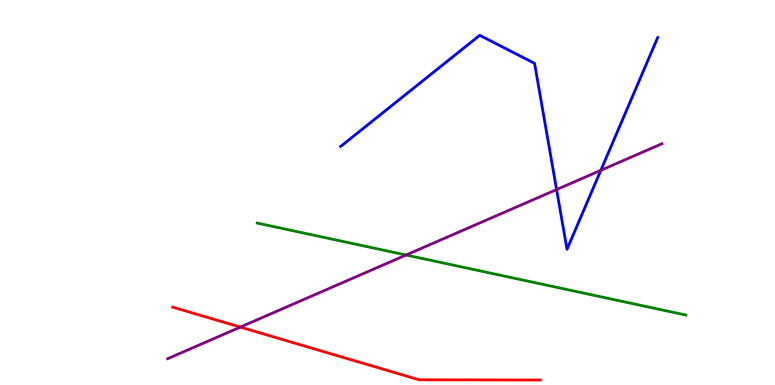[{'lines': ['blue', 'red'], 'intersections': []}, {'lines': ['green', 'red'], 'intersections': []}, {'lines': ['purple', 'red'], 'intersections': [{'x': 3.1, 'y': 1.5}]}, {'lines': ['blue', 'green'], 'intersections': []}, {'lines': ['blue', 'purple'], 'intersections': [{'x': 7.18, 'y': 5.08}, {'x': 7.75, 'y': 5.58}]}, {'lines': ['green', 'purple'], 'intersections': [{'x': 5.24, 'y': 3.38}]}]